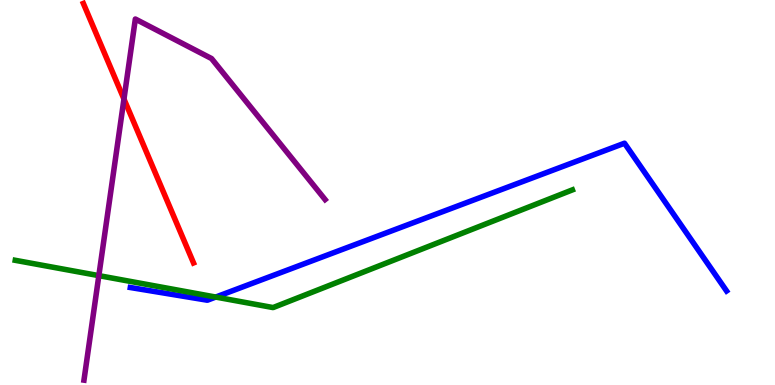[{'lines': ['blue', 'red'], 'intersections': []}, {'lines': ['green', 'red'], 'intersections': []}, {'lines': ['purple', 'red'], 'intersections': [{'x': 1.6, 'y': 7.43}]}, {'lines': ['blue', 'green'], 'intersections': [{'x': 2.78, 'y': 2.28}]}, {'lines': ['blue', 'purple'], 'intersections': []}, {'lines': ['green', 'purple'], 'intersections': [{'x': 1.28, 'y': 2.84}]}]